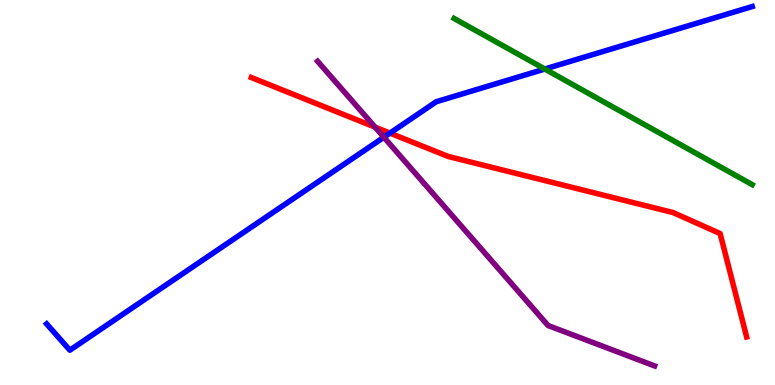[{'lines': ['blue', 'red'], 'intersections': [{'x': 5.03, 'y': 6.54}]}, {'lines': ['green', 'red'], 'intersections': []}, {'lines': ['purple', 'red'], 'intersections': [{'x': 4.84, 'y': 6.7}]}, {'lines': ['blue', 'green'], 'intersections': [{'x': 7.03, 'y': 8.21}]}, {'lines': ['blue', 'purple'], 'intersections': [{'x': 4.95, 'y': 6.44}]}, {'lines': ['green', 'purple'], 'intersections': []}]